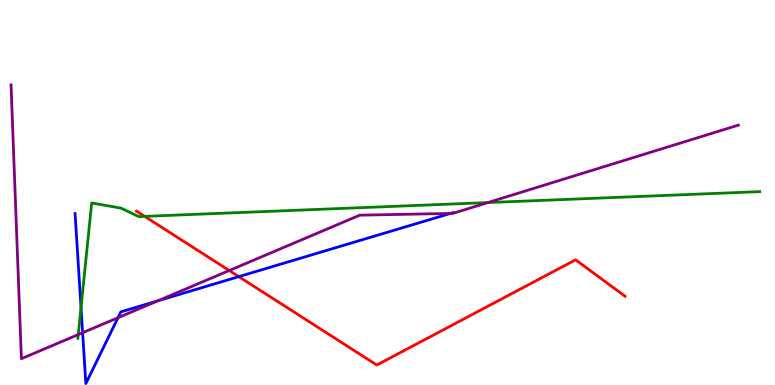[{'lines': ['blue', 'red'], 'intersections': [{'x': 3.08, 'y': 2.81}]}, {'lines': ['green', 'red'], 'intersections': [{'x': 1.87, 'y': 4.38}]}, {'lines': ['purple', 'red'], 'intersections': [{'x': 2.96, 'y': 2.97}]}, {'lines': ['blue', 'green'], 'intersections': [{'x': 1.05, 'y': 2.01}]}, {'lines': ['blue', 'purple'], 'intersections': [{'x': 1.07, 'y': 1.36}, {'x': 1.52, 'y': 1.75}, {'x': 2.04, 'y': 2.19}, {'x': 5.81, 'y': 4.46}]}, {'lines': ['green', 'purple'], 'intersections': [{'x': 1.01, 'y': 1.31}, {'x': 6.3, 'y': 4.74}]}]